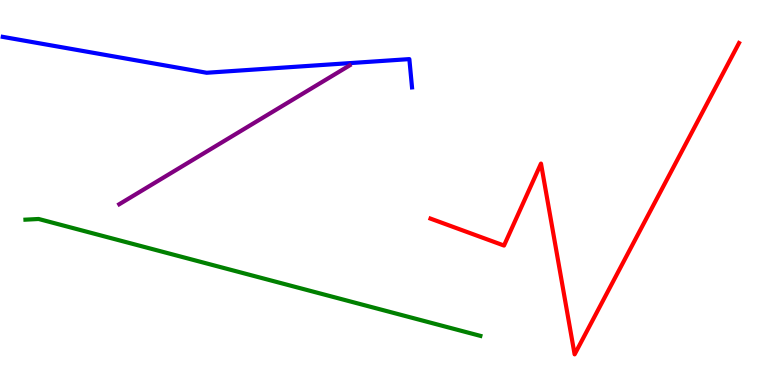[{'lines': ['blue', 'red'], 'intersections': []}, {'lines': ['green', 'red'], 'intersections': []}, {'lines': ['purple', 'red'], 'intersections': []}, {'lines': ['blue', 'green'], 'intersections': []}, {'lines': ['blue', 'purple'], 'intersections': []}, {'lines': ['green', 'purple'], 'intersections': []}]